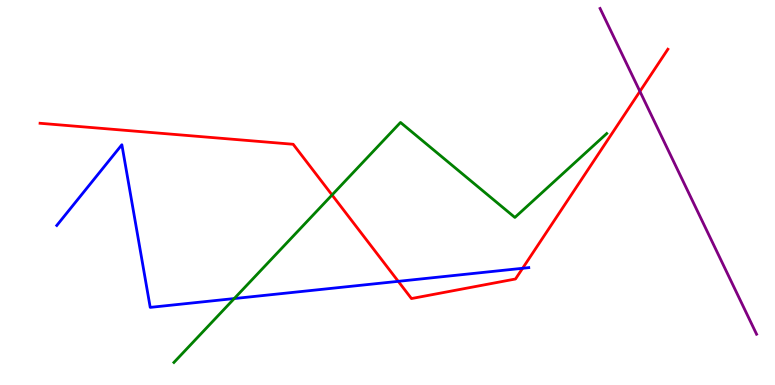[{'lines': ['blue', 'red'], 'intersections': [{'x': 5.14, 'y': 2.69}, {'x': 6.74, 'y': 3.03}]}, {'lines': ['green', 'red'], 'intersections': [{'x': 4.28, 'y': 4.94}]}, {'lines': ['purple', 'red'], 'intersections': [{'x': 8.26, 'y': 7.63}]}, {'lines': ['blue', 'green'], 'intersections': [{'x': 3.02, 'y': 2.25}]}, {'lines': ['blue', 'purple'], 'intersections': []}, {'lines': ['green', 'purple'], 'intersections': []}]